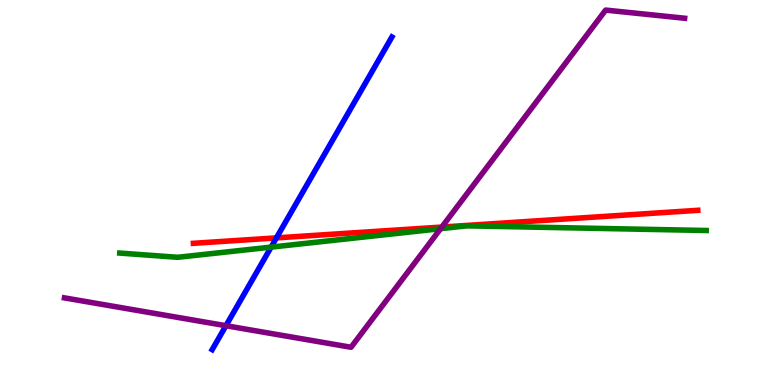[{'lines': ['blue', 'red'], 'intersections': [{'x': 3.57, 'y': 3.82}]}, {'lines': ['green', 'red'], 'intersections': []}, {'lines': ['purple', 'red'], 'intersections': [{'x': 5.7, 'y': 4.1}]}, {'lines': ['blue', 'green'], 'intersections': [{'x': 3.5, 'y': 3.58}]}, {'lines': ['blue', 'purple'], 'intersections': [{'x': 2.92, 'y': 1.54}]}, {'lines': ['green', 'purple'], 'intersections': [{'x': 5.69, 'y': 4.06}]}]